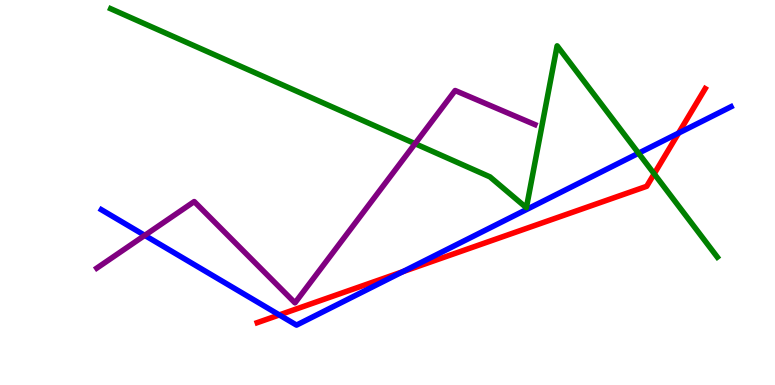[{'lines': ['blue', 'red'], 'intersections': [{'x': 3.6, 'y': 1.82}, {'x': 5.2, 'y': 2.94}, {'x': 8.76, 'y': 6.54}]}, {'lines': ['green', 'red'], 'intersections': [{'x': 8.44, 'y': 5.49}]}, {'lines': ['purple', 'red'], 'intersections': []}, {'lines': ['blue', 'green'], 'intersections': [{'x': 8.24, 'y': 6.02}]}, {'lines': ['blue', 'purple'], 'intersections': [{'x': 1.87, 'y': 3.89}]}, {'lines': ['green', 'purple'], 'intersections': [{'x': 5.36, 'y': 6.27}]}]